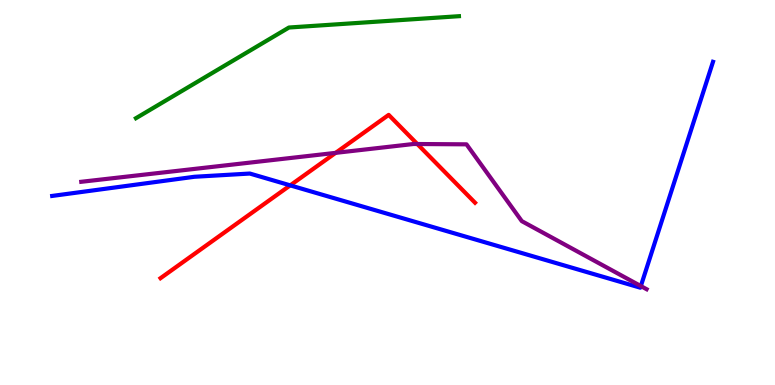[{'lines': ['blue', 'red'], 'intersections': [{'x': 3.74, 'y': 5.19}]}, {'lines': ['green', 'red'], 'intersections': []}, {'lines': ['purple', 'red'], 'intersections': [{'x': 4.33, 'y': 6.03}, {'x': 5.38, 'y': 6.26}]}, {'lines': ['blue', 'green'], 'intersections': []}, {'lines': ['blue', 'purple'], 'intersections': [{'x': 8.27, 'y': 2.57}]}, {'lines': ['green', 'purple'], 'intersections': []}]